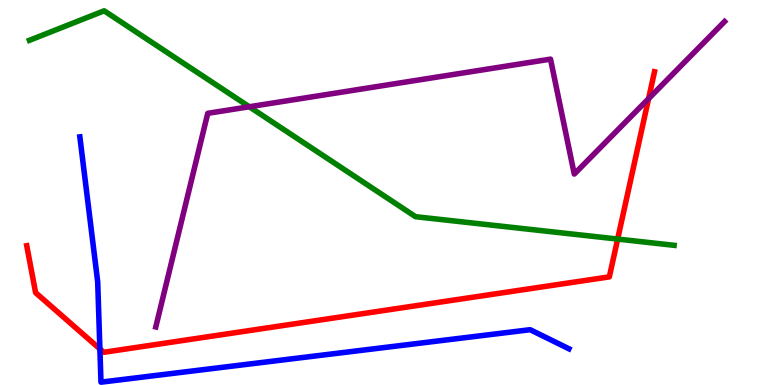[{'lines': ['blue', 'red'], 'intersections': [{'x': 1.29, 'y': 0.937}]}, {'lines': ['green', 'red'], 'intersections': [{'x': 7.97, 'y': 3.79}]}, {'lines': ['purple', 'red'], 'intersections': [{'x': 8.37, 'y': 7.44}]}, {'lines': ['blue', 'green'], 'intersections': []}, {'lines': ['blue', 'purple'], 'intersections': []}, {'lines': ['green', 'purple'], 'intersections': [{'x': 3.22, 'y': 7.23}]}]